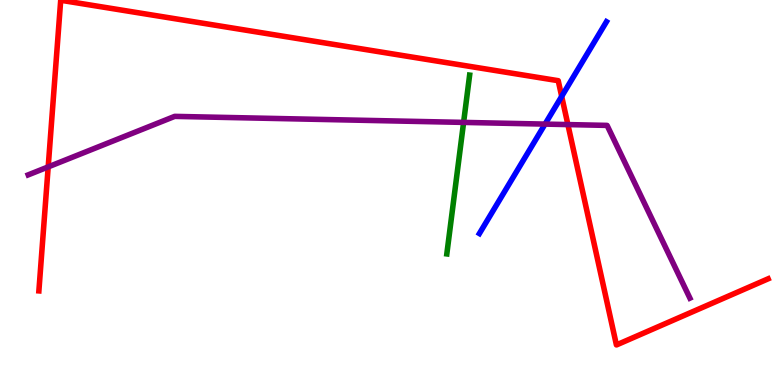[{'lines': ['blue', 'red'], 'intersections': [{'x': 7.25, 'y': 7.5}]}, {'lines': ['green', 'red'], 'intersections': []}, {'lines': ['purple', 'red'], 'intersections': [{'x': 0.622, 'y': 5.67}, {'x': 7.33, 'y': 6.76}]}, {'lines': ['blue', 'green'], 'intersections': []}, {'lines': ['blue', 'purple'], 'intersections': [{'x': 7.03, 'y': 6.78}]}, {'lines': ['green', 'purple'], 'intersections': [{'x': 5.98, 'y': 6.82}]}]